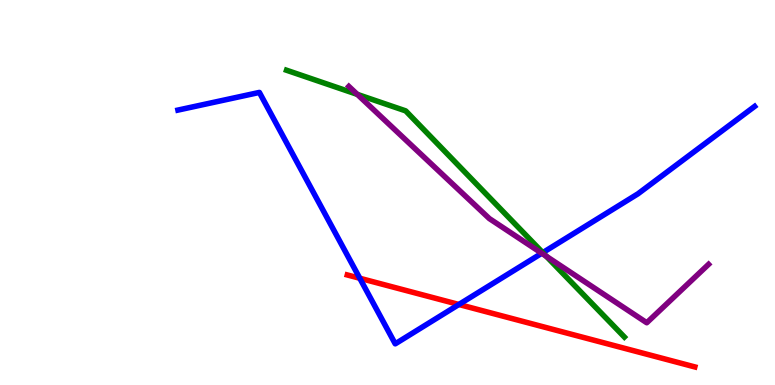[{'lines': ['blue', 'red'], 'intersections': [{'x': 4.64, 'y': 2.77}, {'x': 5.92, 'y': 2.09}]}, {'lines': ['green', 'red'], 'intersections': []}, {'lines': ['purple', 'red'], 'intersections': []}, {'lines': ['blue', 'green'], 'intersections': [{'x': 7.0, 'y': 3.44}]}, {'lines': ['blue', 'purple'], 'intersections': [{'x': 6.99, 'y': 3.42}]}, {'lines': ['green', 'purple'], 'intersections': [{'x': 4.61, 'y': 7.55}, {'x': 7.05, 'y': 3.34}]}]